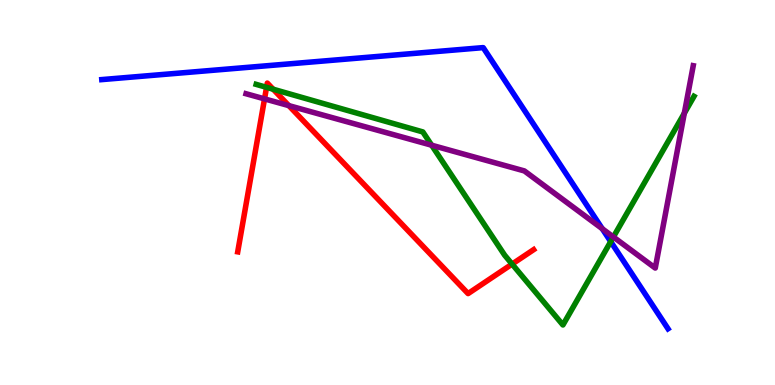[{'lines': ['blue', 'red'], 'intersections': []}, {'lines': ['green', 'red'], 'intersections': [{'x': 3.44, 'y': 7.73}, {'x': 3.53, 'y': 7.68}, {'x': 6.61, 'y': 3.14}]}, {'lines': ['purple', 'red'], 'intersections': [{'x': 3.41, 'y': 7.43}, {'x': 3.73, 'y': 7.26}]}, {'lines': ['blue', 'green'], 'intersections': [{'x': 7.88, 'y': 3.72}]}, {'lines': ['blue', 'purple'], 'intersections': [{'x': 7.77, 'y': 4.06}]}, {'lines': ['green', 'purple'], 'intersections': [{'x': 5.57, 'y': 6.23}, {'x': 7.91, 'y': 3.84}, {'x': 8.83, 'y': 7.06}]}]